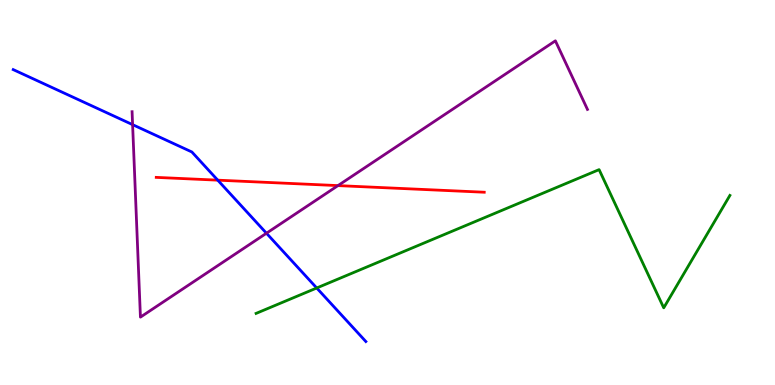[{'lines': ['blue', 'red'], 'intersections': [{'x': 2.81, 'y': 5.32}]}, {'lines': ['green', 'red'], 'intersections': []}, {'lines': ['purple', 'red'], 'intersections': [{'x': 4.36, 'y': 5.18}]}, {'lines': ['blue', 'green'], 'intersections': [{'x': 4.09, 'y': 2.52}]}, {'lines': ['blue', 'purple'], 'intersections': [{'x': 1.71, 'y': 6.76}, {'x': 3.44, 'y': 3.94}]}, {'lines': ['green', 'purple'], 'intersections': []}]